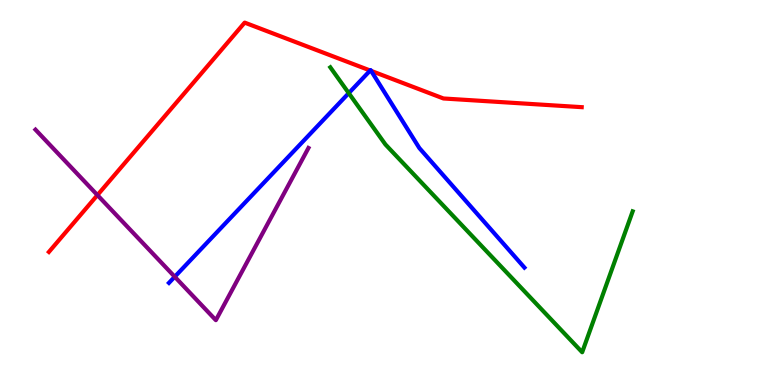[{'lines': ['blue', 'red'], 'intersections': [{'x': 4.78, 'y': 8.17}, {'x': 4.79, 'y': 8.16}]}, {'lines': ['green', 'red'], 'intersections': []}, {'lines': ['purple', 'red'], 'intersections': [{'x': 1.26, 'y': 4.93}]}, {'lines': ['blue', 'green'], 'intersections': [{'x': 4.5, 'y': 7.58}]}, {'lines': ['blue', 'purple'], 'intersections': [{'x': 2.25, 'y': 2.81}]}, {'lines': ['green', 'purple'], 'intersections': []}]